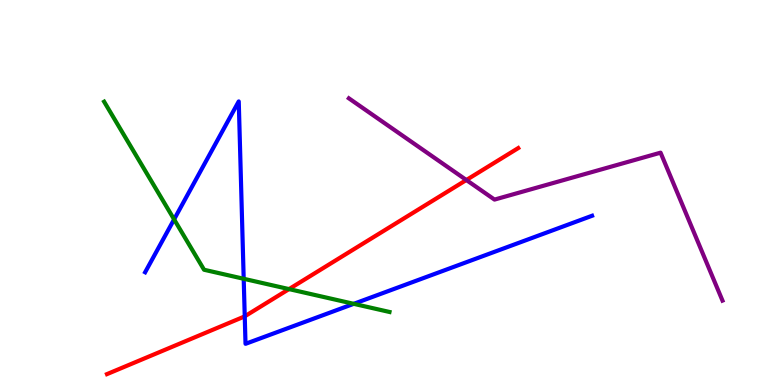[{'lines': ['blue', 'red'], 'intersections': [{'x': 3.16, 'y': 1.78}]}, {'lines': ['green', 'red'], 'intersections': [{'x': 3.73, 'y': 2.49}]}, {'lines': ['purple', 'red'], 'intersections': [{'x': 6.02, 'y': 5.32}]}, {'lines': ['blue', 'green'], 'intersections': [{'x': 2.25, 'y': 4.3}, {'x': 3.14, 'y': 2.76}, {'x': 4.56, 'y': 2.11}]}, {'lines': ['blue', 'purple'], 'intersections': []}, {'lines': ['green', 'purple'], 'intersections': []}]